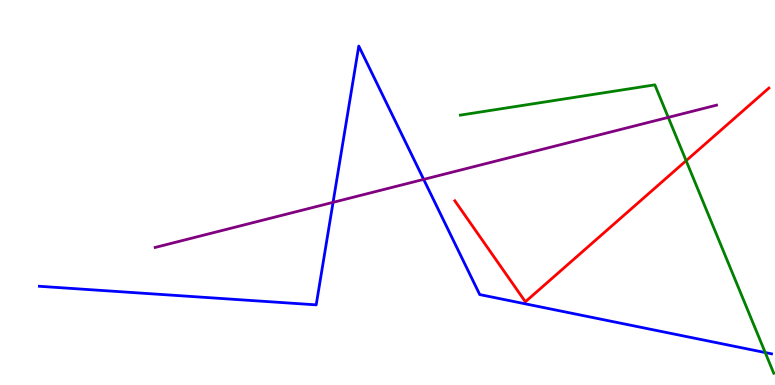[{'lines': ['blue', 'red'], 'intersections': []}, {'lines': ['green', 'red'], 'intersections': [{'x': 8.85, 'y': 5.83}]}, {'lines': ['purple', 'red'], 'intersections': []}, {'lines': ['blue', 'green'], 'intersections': [{'x': 9.87, 'y': 0.843}]}, {'lines': ['blue', 'purple'], 'intersections': [{'x': 4.3, 'y': 4.74}, {'x': 5.47, 'y': 5.34}]}, {'lines': ['green', 'purple'], 'intersections': [{'x': 8.62, 'y': 6.95}]}]